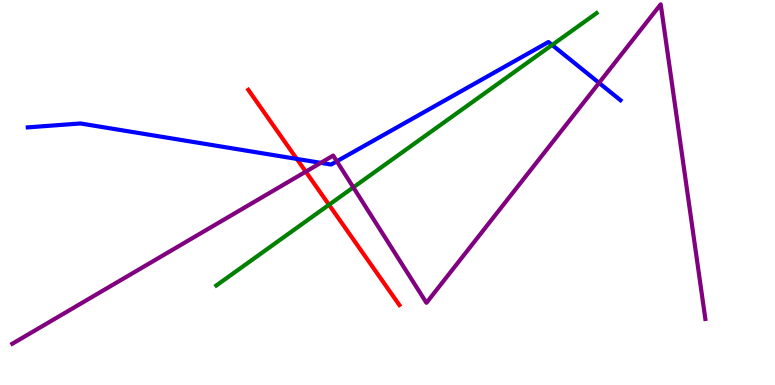[{'lines': ['blue', 'red'], 'intersections': [{'x': 3.83, 'y': 5.87}]}, {'lines': ['green', 'red'], 'intersections': [{'x': 4.25, 'y': 4.68}]}, {'lines': ['purple', 'red'], 'intersections': [{'x': 3.95, 'y': 5.54}]}, {'lines': ['blue', 'green'], 'intersections': [{'x': 7.12, 'y': 8.83}]}, {'lines': ['blue', 'purple'], 'intersections': [{'x': 4.14, 'y': 5.77}, {'x': 4.35, 'y': 5.81}, {'x': 7.73, 'y': 7.85}]}, {'lines': ['green', 'purple'], 'intersections': [{'x': 4.56, 'y': 5.13}]}]